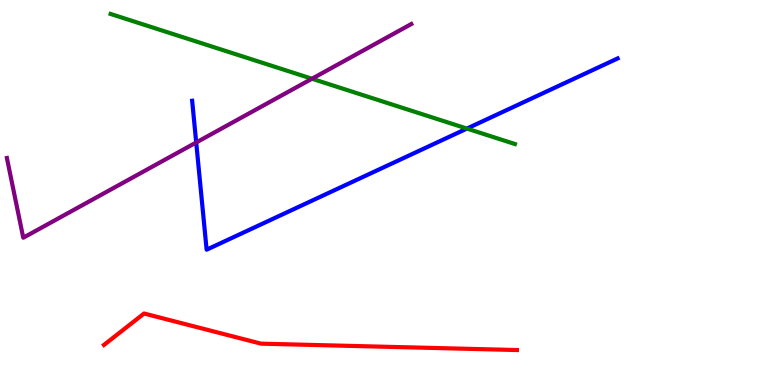[{'lines': ['blue', 'red'], 'intersections': []}, {'lines': ['green', 'red'], 'intersections': []}, {'lines': ['purple', 'red'], 'intersections': []}, {'lines': ['blue', 'green'], 'intersections': [{'x': 6.02, 'y': 6.66}]}, {'lines': ['blue', 'purple'], 'intersections': [{'x': 2.53, 'y': 6.3}]}, {'lines': ['green', 'purple'], 'intersections': [{'x': 4.03, 'y': 7.95}]}]